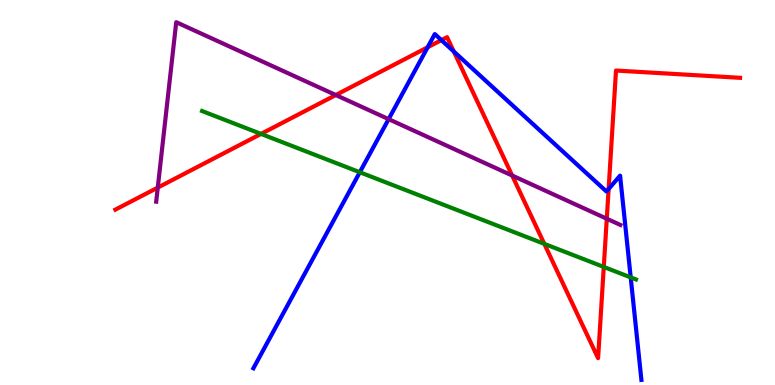[{'lines': ['blue', 'red'], 'intersections': [{'x': 5.52, 'y': 8.77}, {'x': 5.7, 'y': 8.96}, {'x': 5.86, 'y': 8.66}, {'x': 7.85, 'y': 5.09}]}, {'lines': ['green', 'red'], 'intersections': [{'x': 3.37, 'y': 6.52}, {'x': 7.02, 'y': 3.67}, {'x': 7.79, 'y': 3.07}]}, {'lines': ['purple', 'red'], 'intersections': [{'x': 2.04, 'y': 5.13}, {'x': 4.33, 'y': 7.53}, {'x': 6.61, 'y': 5.44}, {'x': 7.83, 'y': 4.32}]}, {'lines': ['blue', 'green'], 'intersections': [{'x': 4.64, 'y': 5.53}, {'x': 8.14, 'y': 2.79}]}, {'lines': ['blue', 'purple'], 'intersections': [{'x': 5.01, 'y': 6.91}]}, {'lines': ['green', 'purple'], 'intersections': []}]